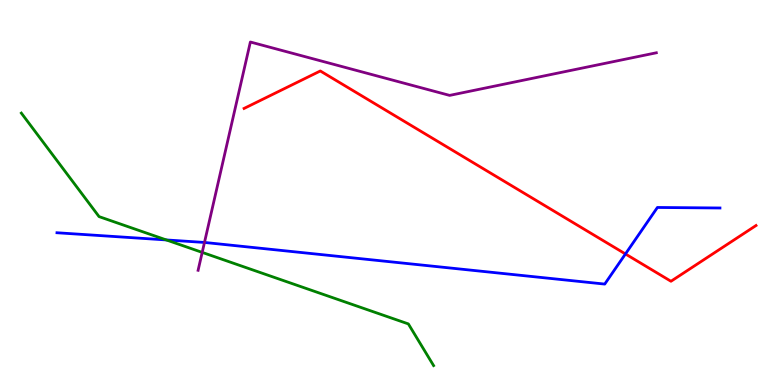[{'lines': ['blue', 'red'], 'intersections': [{'x': 8.07, 'y': 3.4}]}, {'lines': ['green', 'red'], 'intersections': []}, {'lines': ['purple', 'red'], 'intersections': []}, {'lines': ['blue', 'green'], 'intersections': [{'x': 2.15, 'y': 3.77}]}, {'lines': ['blue', 'purple'], 'intersections': [{'x': 2.64, 'y': 3.7}]}, {'lines': ['green', 'purple'], 'intersections': [{'x': 2.61, 'y': 3.44}]}]